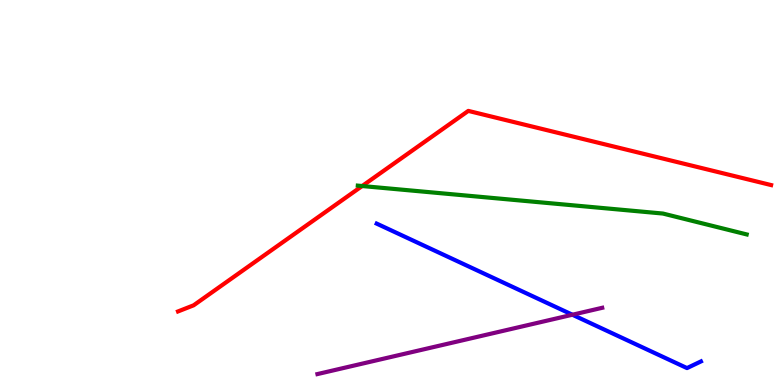[{'lines': ['blue', 'red'], 'intersections': []}, {'lines': ['green', 'red'], 'intersections': [{'x': 4.67, 'y': 5.17}]}, {'lines': ['purple', 'red'], 'intersections': []}, {'lines': ['blue', 'green'], 'intersections': []}, {'lines': ['blue', 'purple'], 'intersections': [{'x': 7.39, 'y': 1.83}]}, {'lines': ['green', 'purple'], 'intersections': []}]